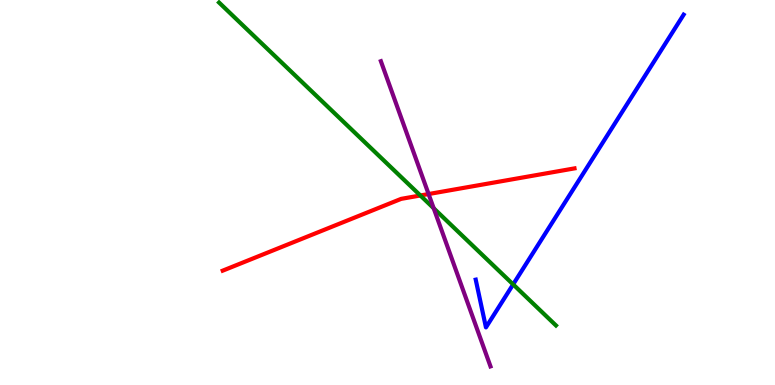[{'lines': ['blue', 'red'], 'intersections': []}, {'lines': ['green', 'red'], 'intersections': [{'x': 5.42, 'y': 4.92}]}, {'lines': ['purple', 'red'], 'intersections': [{'x': 5.53, 'y': 4.96}]}, {'lines': ['blue', 'green'], 'intersections': [{'x': 6.62, 'y': 2.61}]}, {'lines': ['blue', 'purple'], 'intersections': []}, {'lines': ['green', 'purple'], 'intersections': [{'x': 5.6, 'y': 4.59}]}]